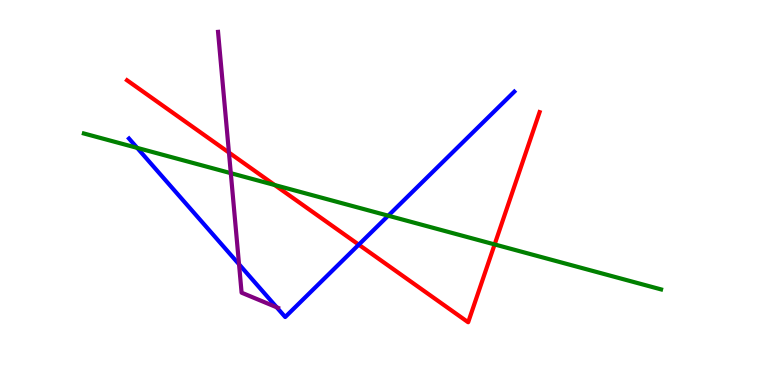[{'lines': ['blue', 'red'], 'intersections': [{'x': 4.63, 'y': 3.65}]}, {'lines': ['green', 'red'], 'intersections': [{'x': 3.54, 'y': 5.19}, {'x': 6.38, 'y': 3.65}]}, {'lines': ['purple', 'red'], 'intersections': [{'x': 2.95, 'y': 6.04}]}, {'lines': ['blue', 'green'], 'intersections': [{'x': 1.77, 'y': 6.16}, {'x': 5.01, 'y': 4.4}]}, {'lines': ['blue', 'purple'], 'intersections': [{'x': 3.08, 'y': 3.14}, {'x': 3.57, 'y': 2.02}]}, {'lines': ['green', 'purple'], 'intersections': [{'x': 2.98, 'y': 5.5}]}]